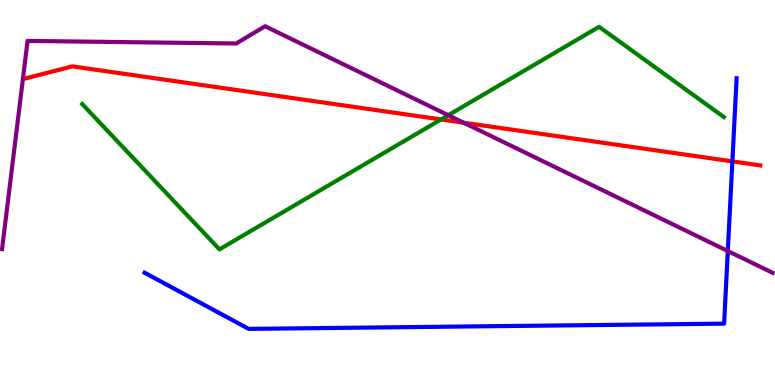[{'lines': ['blue', 'red'], 'intersections': [{'x': 9.45, 'y': 5.81}]}, {'lines': ['green', 'red'], 'intersections': [{'x': 5.69, 'y': 6.9}]}, {'lines': ['purple', 'red'], 'intersections': [{'x': 5.98, 'y': 6.81}]}, {'lines': ['blue', 'green'], 'intersections': []}, {'lines': ['blue', 'purple'], 'intersections': [{'x': 9.39, 'y': 3.48}]}, {'lines': ['green', 'purple'], 'intersections': [{'x': 5.78, 'y': 7.01}]}]